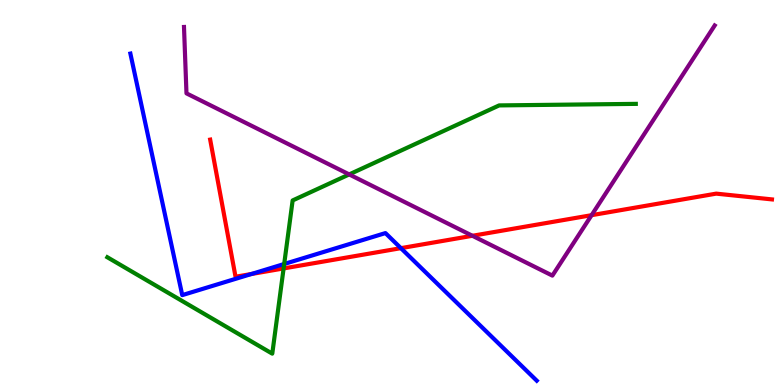[{'lines': ['blue', 'red'], 'intersections': [{'x': 3.24, 'y': 2.88}, {'x': 5.17, 'y': 3.55}]}, {'lines': ['green', 'red'], 'intersections': [{'x': 3.66, 'y': 3.03}]}, {'lines': ['purple', 'red'], 'intersections': [{'x': 6.1, 'y': 3.88}, {'x': 7.63, 'y': 4.41}]}, {'lines': ['blue', 'green'], 'intersections': [{'x': 3.67, 'y': 3.14}]}, {'lines': ['blue', 'purple'], 'intersections': []}, {'lines': ['green', 'purple'], 'intersections': [{'x': 4.51, 'y': 5.47}]}]